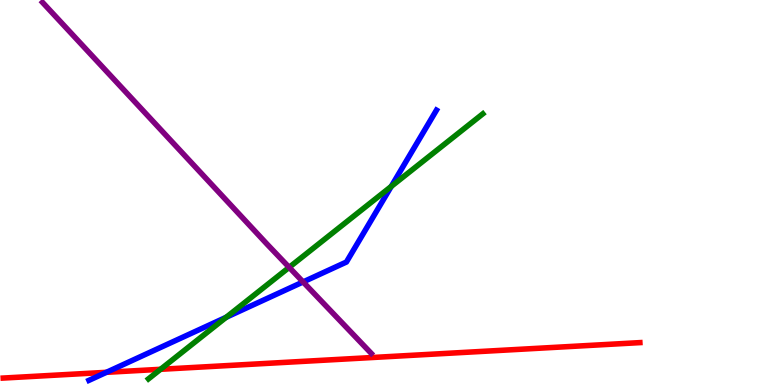[{'lines': ['blue', 'red'], 'intersections': [{'x': 1.37, 'y': 0.329}]}, {'lines': ['green', 'red'], 'intersections': [{'x': 2.07, 'y': 0.408}]}, {'lines': ['purple', 'red'], 'intersections': []}, {'lines': ['blue', 'green'], 'intersections': [{'x': 2.92, 'y': 1.76}, {'x': 5.05, 'y': 5.16}]}, {'lines': ['blue', 'purple'], 'intersections': [{'x': 3.91, 'y': 2.68}]}, {'lines': ['green', 'purple'], 'intersections': [{'x': 3.73, 'y': 3.06}]}]